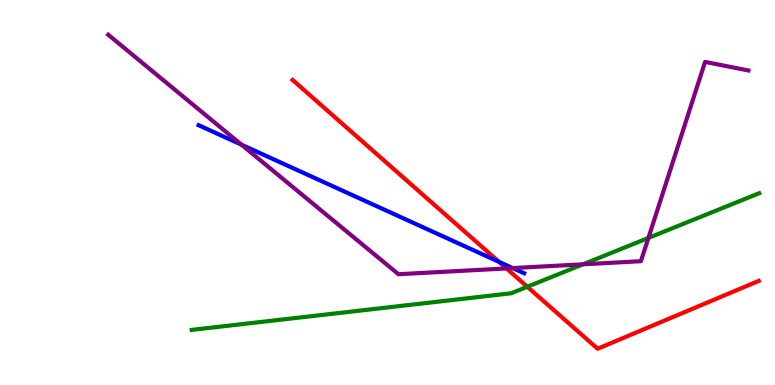[{'lines': ['blue', 'red'], 'intersections': [{'x': 6.44, 'y': 3.2}]}, {'lines': ['green', 'red'], 'intersections': [{'x': 6.8, 'y': 2.55}]}, {'lines': ['purple', 'red'], 'intersections': [{'x': 6.54, 'y': 3.03}]}, {'lines': ['blue', 'green'], 'intersections': []}, {'lines': ['blue', 'purple'], 'intersections': [{'x': 3.12, 'y': 6.24}, {'x': 6.62, 'y': 3.04}]}, {'lines': ['green', 'purple'], 'intersections': [{'x': 7.52, 'y': 3.13}, {'x': 8.37, 'y': 3.82}]}]